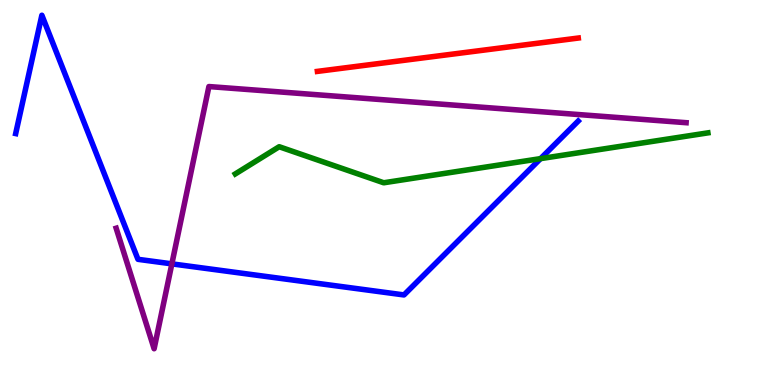[{'lines': ['blue', 'red'], 'intersections': []}, {'lines': ['green', 'red'], 'intersections': []}, {'lines': ['purple', 'red'], 'intersections': []}, {'lines': ['blue', 'green'], 'intersections': [{'x': 6.98, 'y': 5.88}]}, {'lines': ['blue', 'purple'], 'intersections': [{'x': 2.22, 'y': 3.15}]}, {'lines': ['green', 'purple'], 'intersections': []}]